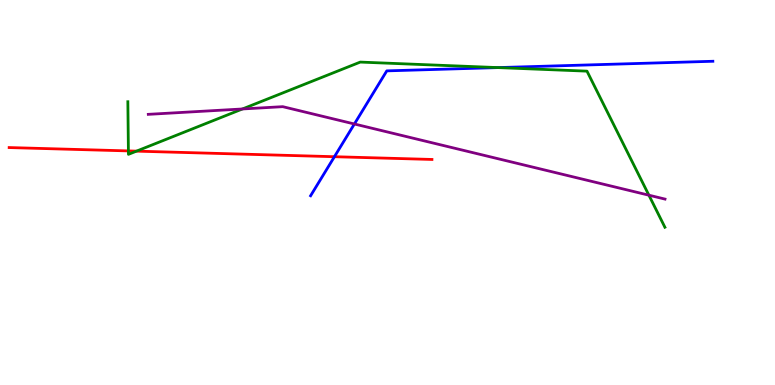[{'lines': ['blue', 'red'], 'intersections': [{'x': 4.32, 'y': 5.93}]}, {'lines': ['green', 'red'], 'intersections': [{'x': 1.66, 'y': 6.08}, {'x': 1.76, 'y': 6.07}]}, {'lines': ['purple', 'red'], 'intersections': []}, {'lines': ['blue', 'green'], 'intersections': [{'x': 6.43, 'y': 8.24}]}, {'lines': ['blue', 'purple'], 'intersections': [{'x': 4.57, 'y': 6.78}]}, {'lines': ['green', 'purple'], 'intersections': [{'x': 3.13, 'y': 7.17}, {'x': 8.37, 'y': 4.93}]}]